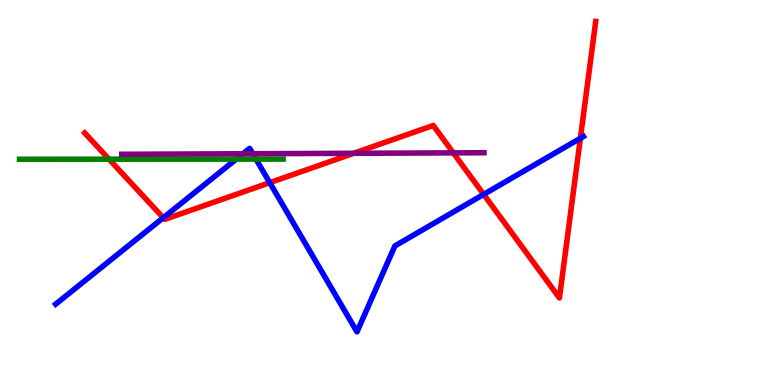[{'lines': ['blue', 'red'], 'intersections': [{'x': 2.11, 'y': 4.34}, {'x': 3.48, 'y': 5.26}, {'x': 6.24, 'y': 4.95}, {'x': 7.49, 'y': 6.41}]}, {'lines': ['green', 'red'], 'intersections': [{'x': 1.41, 'y': 5.87}]}, {'lines': ['purple', 'red'], 'intersections': [{'x': 4.56, 'y': 6.02}, {'x': 5.85, 'y': 6.03}]}, {'lines': ['blue', 'green'], 'intersections': [{'x': 3.05, 'y': 5.87}, {'x': 3.3, 'y': 5.87}]}, {'lines': ['blue', 'purple'], 'intersections': [{'x': 3.13, 'y': 6.01}, {'x': 3.26, 'y': 6.01}]}, {'lines': ['green', 'purple'], 'intersections': []}]